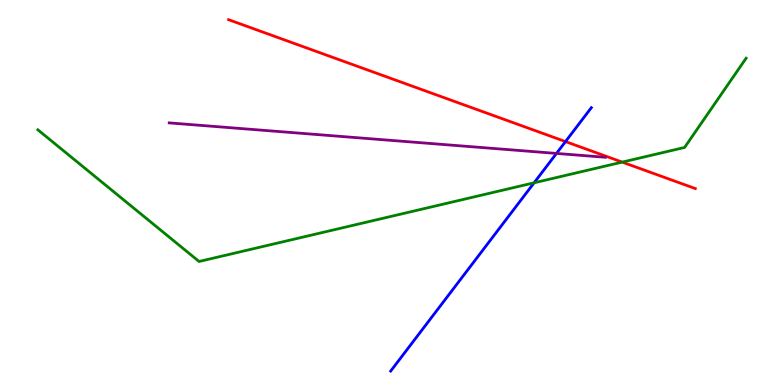[{'lines': ['blue', 'red'], 'intersections': [{'x': 7.3, 'y': 6.32}]}, {'lines': ['green', 'red'], 'intersections': [{'x': 8.03, 'y': 5.79}]}, {'lines': ['purple', 'red'], 'intersections': []}, {'lines': ['blue', 'green'], 'intersections': [{'x': 6.89, 'y': 5.25}]}, {'lines': ['blue', 'purple'], 'intersections': [{'x': 7.18, 'y': 6.01}]}, {'lines': ['green', 'purple'], 'intersections': []}]